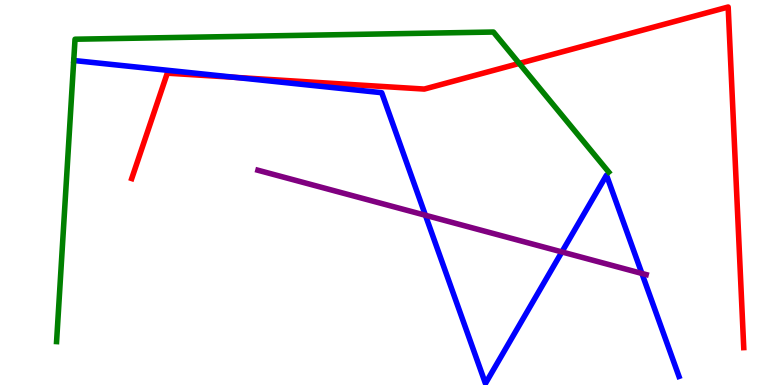[{'lines': ['blue', 'red'], 'intersections': [{'x': 3.03, 'y': 7.99}]}, {'lines': ['green', 'red'], 'intersections': [{'x': 6.7, 'y': 8.35}]}, {'lines': ['purple', 'red'], 'intersections': []}, {'lines': ['blue', 'green'], 'intersections': []}, {'lines': ['blue', 'purple'], 'intersections': [{'x': 5.49, 'y': 4.41}, {'x': 7.25, 'y': 3.46}, {'x': 8.28, 'y': 2.9}]}, {'lines': ['green', 'purple'], 'intersections': []}]